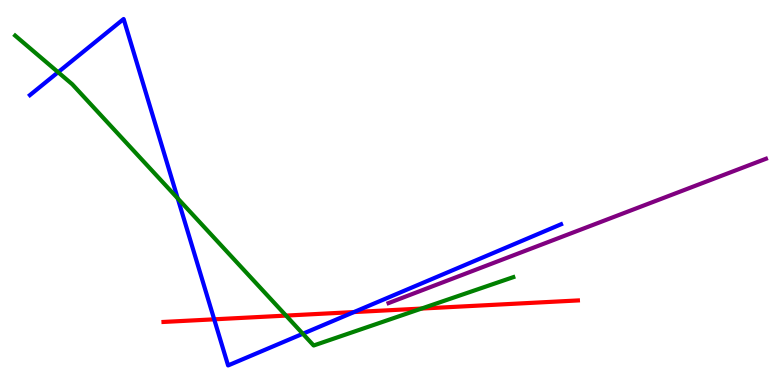[{'lines': ['blue', 'red'], 'intersections': [{'x': 2.76, 'y': 1.71}, {'x': 4.57, 'y': 1.89}]}, {'lines': ['green', 'red'], 'intersections': [{'x': 3.69, 'y': 1.8}, {'x': 5.44, 'y': 1.99}]}, {'lines': ['purple', 'red'], 'intersections': []}, {'lines': ['blue', 'green'], 'intersections': [{'x': 0.75, 'y': 8.12}, {'x': 2.29, 'y': 4.85}, {'x': 3.91, 'y': 1.33}]}, {'lines': ['blue', 'purple'], 'intersections': []}, {'lines': ['green', 'purple'], 'intersections': []}]